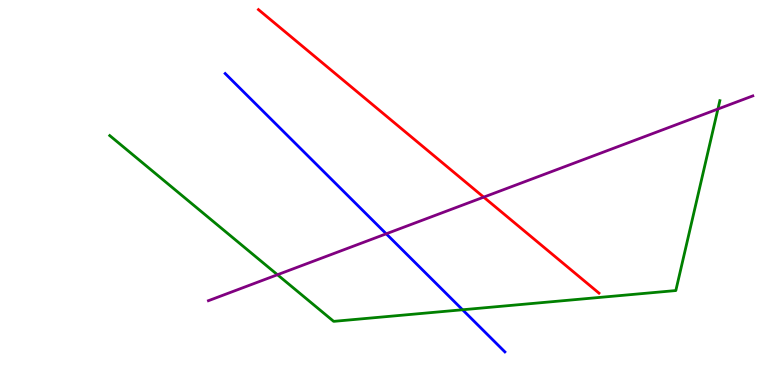[{'lines': ['blue', 'red'], 'intersections': []}, {'lines': ['green', 'red'], 'intersections': []}, {'lines': ['purple', 'red'], 'intersections': [{'x': 6.24, 'y': 4.88}]}, {'lines': ['blue', 'green'], 'intersections': [{'x': 5.97, 'y': 1.95}]}, {'lines': ['blue', 'purple'], 'intersections': [{'x': 4.98, 'y': 3.93}]}, {'lines': ['green', 'purple'], 'intersections': [{'x': 3.58, 'y': 2.86}, {'x': 9.26, 'y': 7.17}]}]